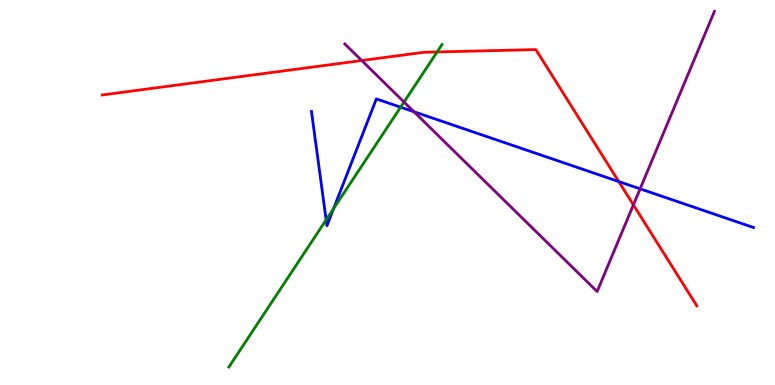[{'lines': ['blue', 'red'], 'intersections': [{'x': 7.98, 'y': 5.28}]}, {'lines': ['green', 'red'], 'intersections': [{'x': 5.64, 'y': 8.65}]}, {'lines': ['purple', 'red'], 'intersections': [{'x': 4.67, 'y': 8.43}, {'x': 8.17, 'y': 4.68}]}, {'lines': ['blue', 'green'], 'intersections': [{'x': 4.21, 'y': 4.29}, {'x': 4.3, 'y': 4.58}, {'x': 5.17, 'y': 7.22}]}, {'lines': ['blue', 'purple'], 'intersections': [{'x': 5.34, 'y': 7.1}, {'x': 8.26, 'y': 5.09}]}, {'lines': ['green', 'purple'], 'intersections': [{'x': 5.21, 'y': 7.35}]}]